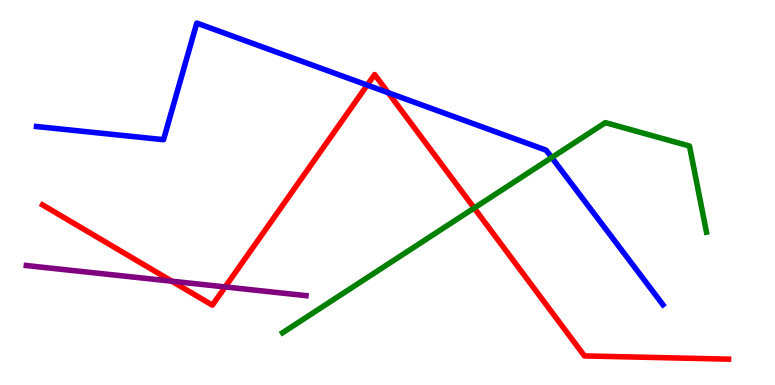[{'lines': ['blue', 'red'], 'intersections': [{'x': 4.74, 'y': 7.79}, {'x': 5.01, 'y': 7.59}]}, {'lines': ['green', 'red'], 'intersections': [{'x': 6.12, 'y': 4.6}]}, {'lines': ['purple', 'red'], 'intersections': [{'x': 2.22, 'y': 2.7}, {'x': 2.91, 'y': 2.55}]}, {'lines': ['blue', 'green'], 'intersections': [{'x': 7.12, 'y': 5.91}]}, {'lines': ['blue', 'purple'], 'intersections': []}, {'lines': ['green', 'purple'], 'intersections': []}]